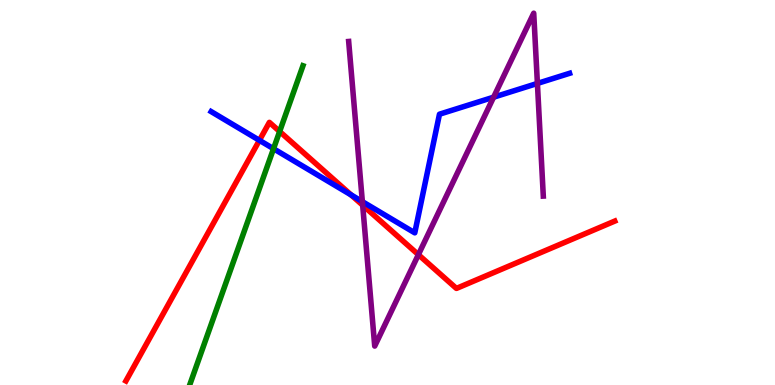[{'lines': ['blue', 'red'], 'intersections': [{'x': 3.35, 'y': 6.36}, {'x': 4.53, 'y': 4.94}]}, {'lines': ['green', 'red'], 'intersections': [{'x': 3.61, 'y': 6.58}]}, {'lines': ['purple', 'red'], 'intersections': [{'x': 4.68, 'y': 4.67}, {'x': 5.4, 'y': 3.39}]}, {'lines': ['blue', 'green'], 'intersections': [{'x': 3.53, 'y': 6.14}]}, {'lines': ['blue', 'purple'], 'intersections': [{'x': 4.68, 'y': 4.76}, {'x': 6.37, 'y': 7.48}, {'x': 6.93, 'y': 7.83}]}, {'lines': ['green', 'purple'], 'intersections': []}]